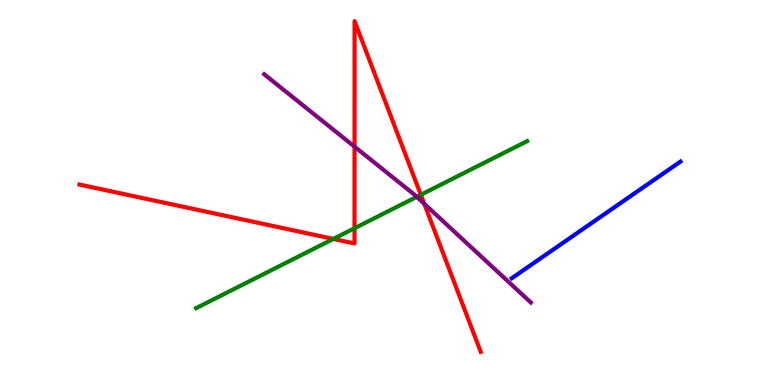[{'lines': ['blue', 'red'], 'intersections': []}, {'lines': ['green', 'red'], 'intersections': [{'x': 4.3, 'y': 3.79}, {'x': 4.57, 'y': 4.07}, {'x': 5.43, 'y': 4.94}]}, {'lines': ['purple', 'red'], 'intersections': [{'x': 4.57, 'y': 6.19}, {'x': 5.47, 'y': 4.71}]}, {'lines': ['blue', 'green'], 'intersections': []}, {'lines': ['blue', 'purple'], 'intersections': []}, {'lines': ['green', 'purple'], 'intersections': [{'x': 5.38, 'y': 4.89}]}]